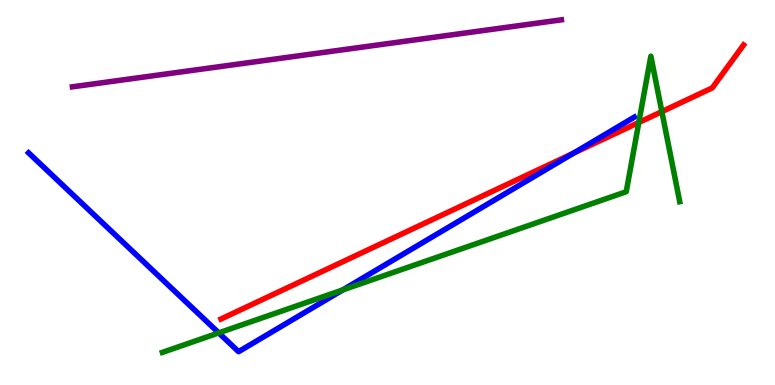[{'lines': ['blue', 'red'], 'intersections': [{'x': 7.4, 'y': 6.02}]}, {'lines': ['green', 'red'], 'intersections': [{'x': 8.24, 'y': 6.82}, {'x': 8.54, 'y': 7.1}]}, {'lines': ['purple', 'red'], 'intersections': []}, {'lines': ['blue', 'green'], 'intersections': [{'x': 2.82, 'y': 1.35}, {'x': 4.42, 'y': 2.47}]}, {'lines': ['blue', 'purple'], 'intersections': []}, {'lines': ['green', 'purple'], 'intersections': []}]